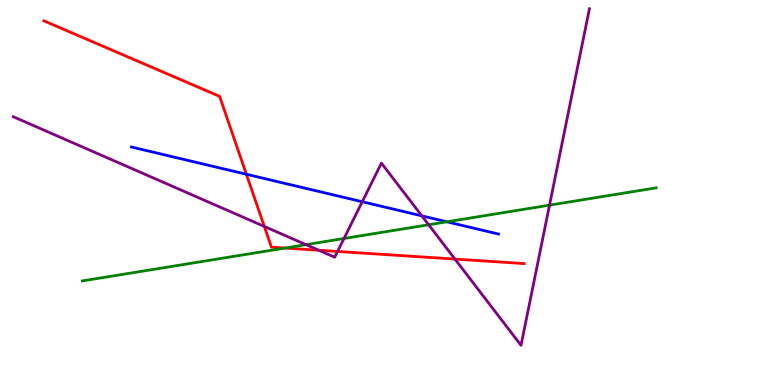[{'lines': ['blue', 'red'], 'intersections': [{'x': 3.18, 'y': 5.47}]}, {'lines': ['green', 'red'], 'intersections': [{'x': 3.68, 'y': 3.56}]}, {'lines': ['purple', 'red'], 'intersections': [{'x': 3.41, 'y': 4.12}, {'x': 4.11, 'y': 3.5}, {'x': 4.36, 'y': 3.47}, {'x': 5.87, 'y': 3.27}]}, {'lines': ['blue', 'green'], 'intersections': [{'x': 5.77, 'y': 4.24}]}, {'lines': ['blue', 'purple'], 'intersections': [{'x': 4.67, 'y': 4.76}, {'x': 5.44, 'y': 4.39}]}, {'lines': ['green', 'purple'], 'intersections': [{'x': 3.95, 'y': 3.65}, {'x': 4.44, 'y': 3.81}, {'x': 5.53, 'y': 4.16}, {'x': 7.09, 'y': 4.67}]}]